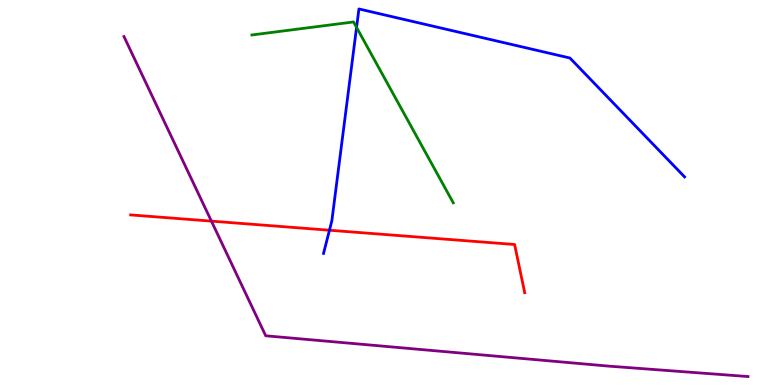[{'lines': ['blue', 'red'], 'intersections': [{'x': 4.25, 'y': 4.02}]}, {'lines': ['green', 'red'], 'intersections': []}, {'lines': ['purple', 'red'], 'intersections': [{'x': 2.73, 'y': 4.26}]}, {'lines': ['blue', 'green'], 'intersections': [{'x': 4.6, 'y': 9.29}]}, {'lines': ['blue', 'purple'], 'intersections': []}, {'lines': ['green', 'purple'], 'intersections': []}]